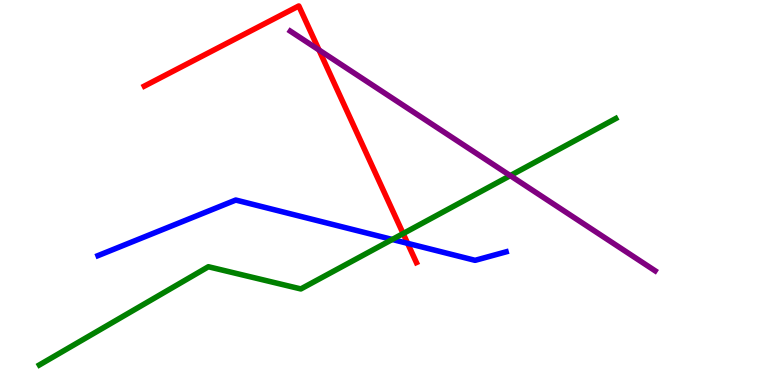[{'lines': ['blue', 'red'], 'intersections': [{'x': 5.26, 'y': 3.68}]}, {'lines': ['green', 'red'], 'intersections': [{'x': 5.2, 'y': 3.93}]}, {'lines': ['purple', 'red'], 'intersections': [{'x': 4.12, 'y': 8.7}]}, {'lines': ['blue', 'green'], 'intersections': [{'x': 5.06, 'y': 3.78}]}, {'lines': ['blue', 'purple'], 'intersections': []}, {'lines': ['green', 'purple'], 'intersections': [{'x': 6.58, 'y': 5.44}]}]